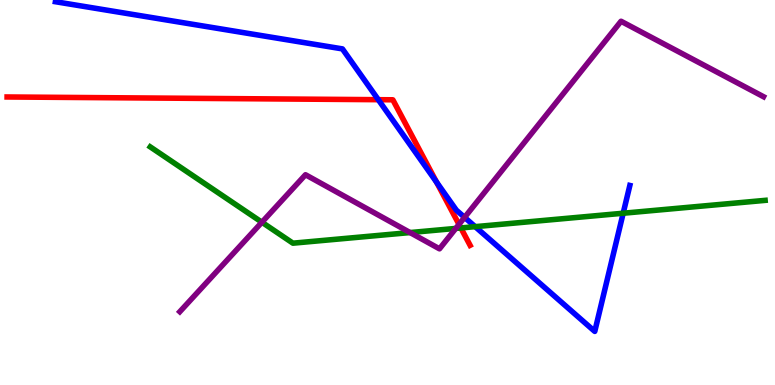[{'lines': ['blue', 'red'], 'intersections': [{'x': 4.88, 'y': 7.41}, {'x': 5.63, 'y': 5.27}]}, {'lines': ['green', 'red'], 'intersections': [{'x': 5.95, 'y': 4.08}]}, {'lines': ['purple', 'red'], 'intersections': [{'x': 5.92, 'y': 4.17}]}, {'lines': ['blue', 'green'], 'intersections': [{'x': 6.13, 'y': 4.11}, {'x': 8.04, 'y': 4.46}]}, {'lines': ['blue', 'purple'], 'intersections': [{'x': 5.99, 'y': 4.35}]}, {'lines': ['green', 'purple'], 'intersections': [{'x': 3.38, 'y': 4.23}, {'x': 5.29, 'y': 3.96}, {'x': 5.88, 'y': 4.07}]}]